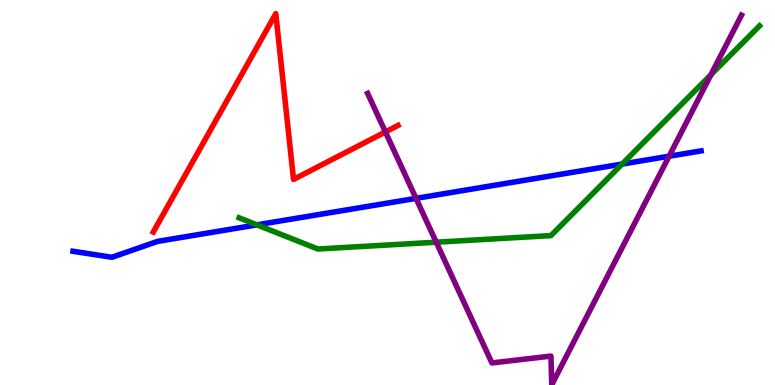[{'lines': ['blue', 'red'], 'intersections': []}, {'lines': ['green', 'red'], 'intersections': []}, {'lines': ['purple', 'red'], 'intersections': [{'x': 4.97, 'y': 6.57}]}, {'lines': ['blue', 'green'], 'intersections': [{'x': 3.31, 'y': 4.16}, {'x': 8.03, 'y': 5.74}]}, {'lines': ['blue', 'purple'], 'intersections': [{'x': 5.37, 'y': 4.85}, {'x': 8.63, 'y': 5.94}]}, {'lines': ['green', 'purple'], 'intersections': [{'x': 5.63, 'y': 3.71}, {'x': 9.17, 'y': 8.06}]}]